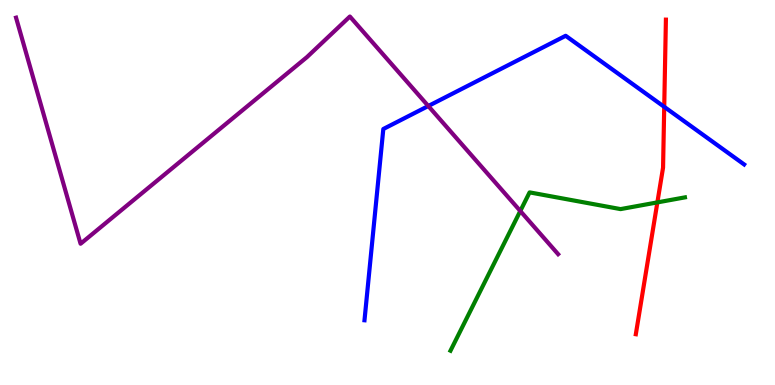[{'lines': ['blue', 'red'], 'intersections': [{'x': 8.57, 'y': 7.23}]}, {'lines': ['green', 'red'], 'intersections': [{'x': 8.48, 'y': 4.74}]}, {'lines': ['purple', 'red'], 'intersections': []}, {'lines': ['blue', 'green'], 'intersections': []}, {'lines': ['blue', 'purple'], 'intersections': [{'x': 5.53, 'y': 7.25}]}, {'lines': ['green', 'purple'], 'intersections': [{'x': 6.71, 'y': 4.52}]}]